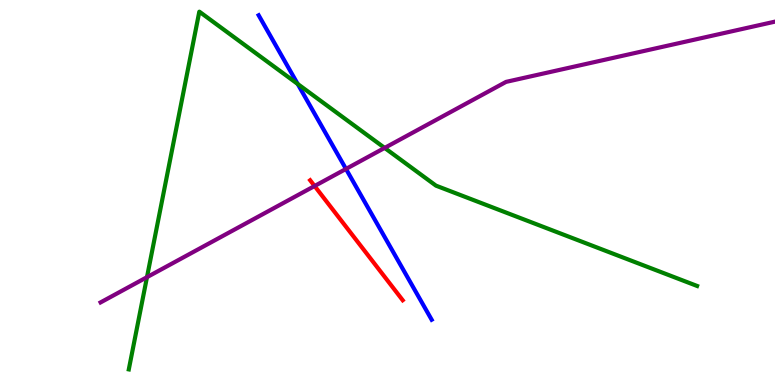[{'lines': ['blue', 'red'], 'intersections': []}, {'lines': ['green', 'red'], 'intersections': []}, {'lines': ['purple', 'red'], 'intersections': [{'x': 4.06, 'y': 5.17}]}, {'lines': ['blue', 'green'], 'intersections': [{'x': 3.84, 'y': 7.82}]}, {'lines': ['blue', 'purple'], 'intersections': [{'x': 4.46, 'y': 5.61}]}, {'lines': ['green', 'purple'], 'intersections': [{'x': 1.9, 'y': 2.8}, {'x': 4.96, 'y': 6.16}]}]